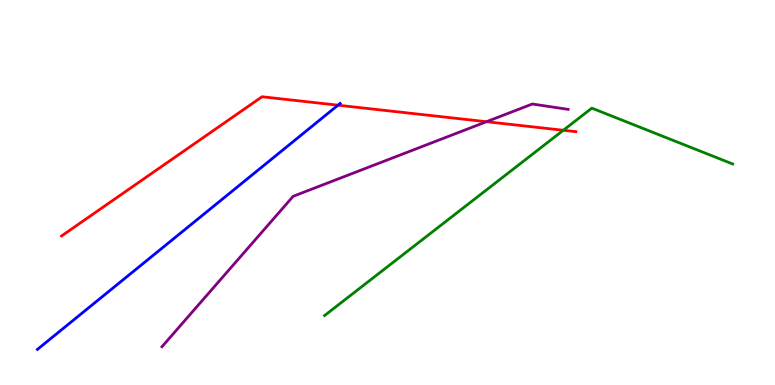[{'lines': ['blue', 'red'], 'intersections': [{'x': 4.36, 'y': 7.27}]}, {'lines': ['green', 'red'], 'intersections': [{'x': 7.27, 'y': 6.62}]}, {'lines': ['purple', 'red'], 'intersections': [{'x': 6.28, 'y': 6.84}]}, {'lines': ['blue', 'green'], 'intersections': []}, {'lines': ['blue', 'purple'], 'intersections': []}, {'lines': ['green', 'purple'], 'intersections': []}]